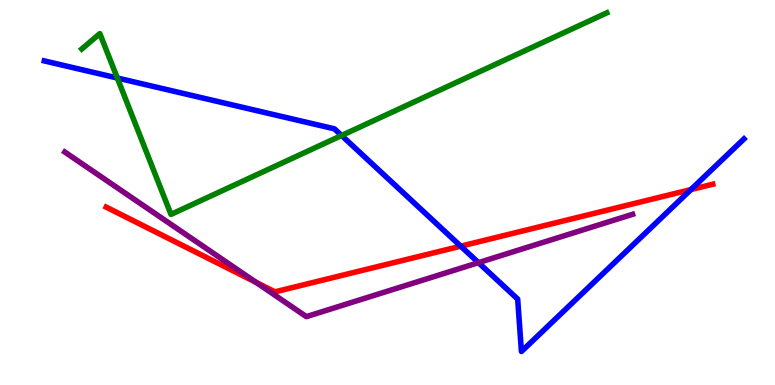[{'lines': ['blue', 'red'], 'intersections': [{'x': 5.94, 'y': 3.61}, {'x': 8.92, 'y': 5.08}]}, {'lines': ['green', 'red'], 'intersections': []}, {'lines': ['purple', 'red'], 'intersections': [{'x': 3.3, 'y': 2.67}]}, {'lines': ['blue', 'green'], 'intersections': [{'x': 1.51, 'y': 7.97}, {'x': 4.41, 'y': 6.48}]}, {'lines': ['blue', 'purple'], 'intersections': [{'x': 6.17, 'y': 3.18}]}, {'lines': ['green', 'purple'], 'intersections': []}]